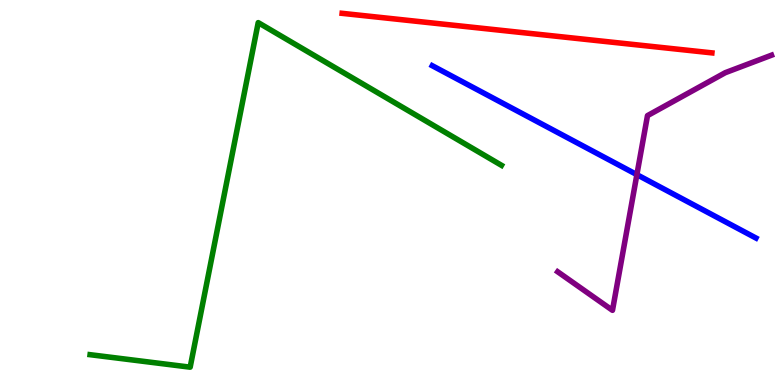[{'lines': ['blue', 'red'], 'intersections': []}, {'lines': ['green', 'red'], 'intersections': []}, {'lines': ['purple', 'red'], 'intersections': []}, {'lines': ['blue', 'green'], 'intersections': []}, {'lines': ['blue', 'purple'], 'intersections': [{'x': 8.22, 'y': 5.46}]}, {'lines': ['green', 'purple'], 'intersections': []}]